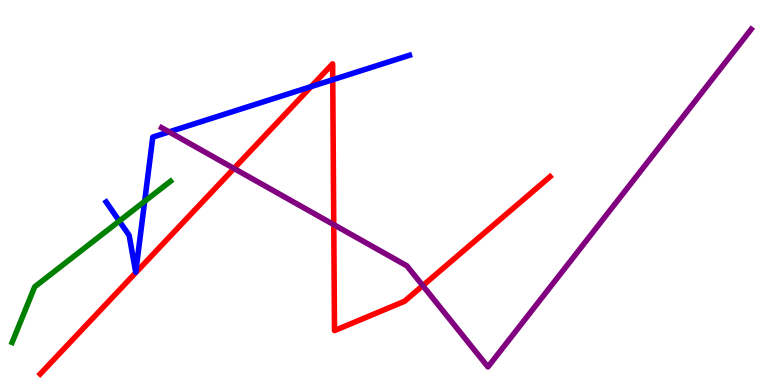[{'lines': ['blue', 'red'], 'intersections': [{'x': 4.01, 'y': 7.75}, {'x': 4.29, 'y': 7.93}]}, {'lines': ['green', 'red'], 'intersections': []}, {'lines': ['purple', 'red'], 'intersections': [{'x': 3.02, 'y': 5.62}, {'x': 4.31, 'y': 4.16}, {'x': 5.46, 'y': 2.58}]}, {'lines': ['blue', 'green'], 'intersections': [{'x': 1.54, 'y': 4.26}, {'x': 1.87, 'y': 4.77}]}, {'lines': ['blue', 'purple'], 'intersections': [{'x': 2.18, 'y': 6.57}]}, {'lines': ['green', 'purple'], 'intersections': []}]